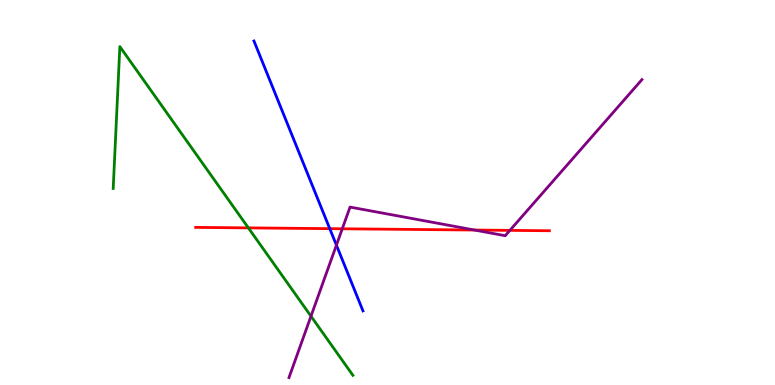[{'lines': ['blue', 'red'], 'intersections': [{'x': 4.26, 'y': 4.06}]}, {'lines': ['green', 'red'], 'intersections': [{'x': 3.2, 'y': 4.08}]}, {'lines': ['purple', 'red'], 'intersections': [{'x': 4.42, 'y': 4.06}, {'x': 6.12, 'y': 4.02}, {'x': 6.58, 'y': 4.02}]}, {'lines': ['blue', 'green'], 'intersections': []}, {'lines': ['blue', 'purple'], 'intersections': [{'x': 4.34, 'y': 3.63}]}, {'lines': ['green', 'purple'], 'intersections': [{'x': 4.01, 'y': 1.79}]}]